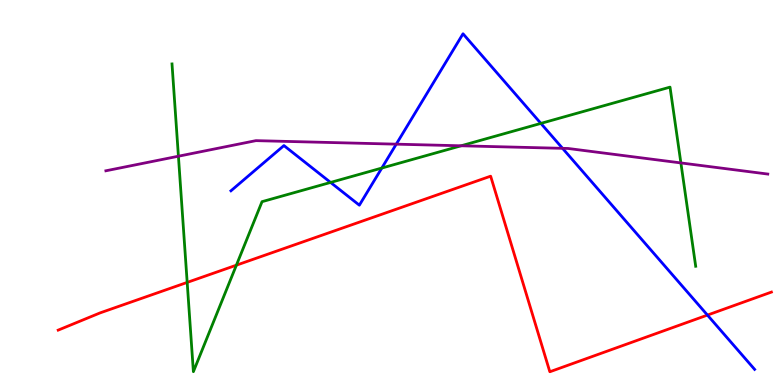[{'lines': ['blue', 'red'], 'intersections': [{'x': 9.13, 'y': 1.82}]}, {'lines': ['green', 'red'], 'intersections': [{'x': 2.42, 'y': 2.66}, {'x': 3.05, 'y': 3.11}]}, {'lines': ['purple', 'red'], 'intersections': []}, {'lines': ['blue', 'green'], 'intersections': [{'x': 4.27, 'y': 5.26}, {'x': 4.93, 'y': 5.64}, {'x': 6.98, 'y': 6.8}]}, {'lines': ['blue', 'purple'], 'intersections': [{'x': 5.11, 'y': 6.26}, {'x': 7.26, 'y': 6.15}]}, {'lines': ['green', 'purple'], 'intersections': [{'x': 2.3, 'y': 5.94}, {'x': 5.95, 'y': 6.21}, {'x': 8.79, 'y': 5.77}]}]